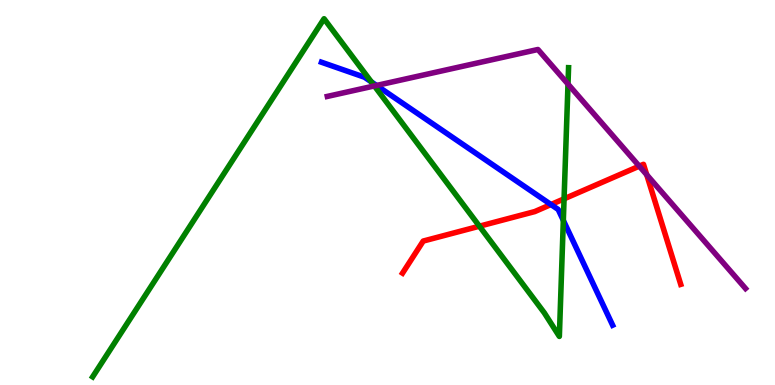[{'lines': ['blue', 'red'], 'intersections': [{'x': 7.11, 'y': 4.69}]}, {'lines': ['green', 'red'], 'intersections': [{'x': 6.19, 'y': 4.12}, {'x': 7.28, 'y': 4.84}]}, {'lines': ['purple', 'red'], 'intersections': [{'x': 8.25, 'y': 5.68}, {'x': 8.34, 'y': 5.46}]}, {'lines': ['blue', 'green'], 'intersections': [{'x': 4.79, 'y': 7.87}, {'x': 7.27, 'y': 4.28}]}, {'lines': ['blue', 'purple'], 'intersections': [{'x': 4.86, 'y': 7.78}]}, {'lines': ['green', 'purple'], 'intersections': [{'x': 4.83, 'y': 7.77}, {'x': 7.33, 'y': 7.82}]}]